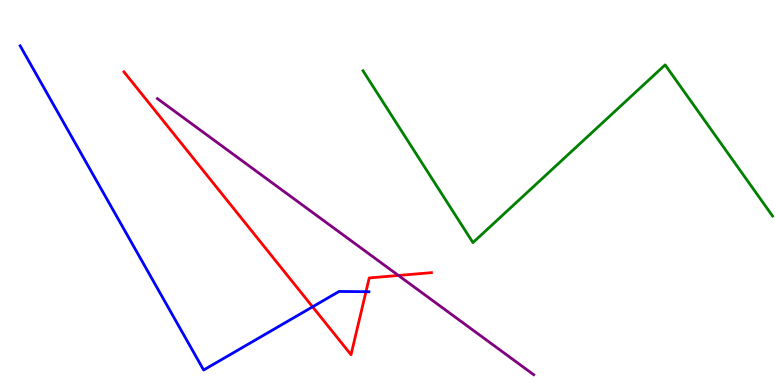[{'lines': ['blue', 'red'], 'intersections': [{'x': 4.03, 'y': 2.03}, {'x': 4.72, 'y': 2.42}]}, {'lines': ['green', 'red'], 'intersections': []}, {'lines': ['purple', 'red'], 'intersections': [{'x': 5.14, 'y': 2.85}]}, {'lines': ['blue', 'green'], 'intersections': []}, {'lines': ['blue', 'purple'], 'intersections': []}, {'lines': ['green', 'purple'], 'intersections': []}]